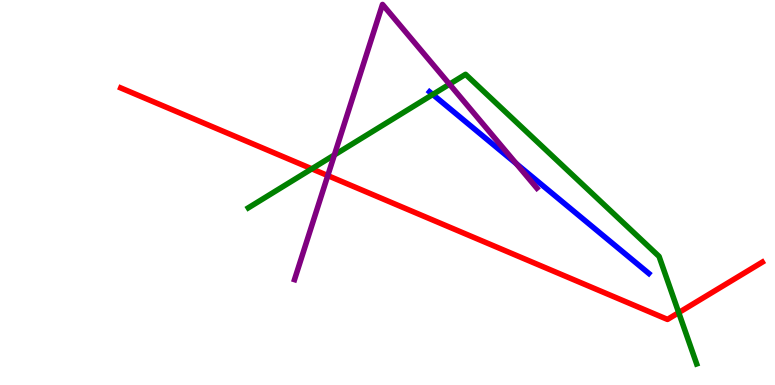[{'lines': ['blue', 'red'], 'intersections': []}, {'lines': ['green', 'red'], 'intersections': [{'x': 4.02, 'y': 5.61}, {'x': 8.76, 'y': 1.88}]}, {'lines': ['purple', 'red'], 'intersections': [{'x': 4.23, 'y': 5.44}]}, {'lines': ['blue', 'green'], 'intersections': [{'x': 5.58, 'y': 7.55}]}, {'lines': ['blue', 'purple'], 'intersections': [{'x': 6.66, 'y': 5.75}]}, {'lines': ['green', 'purple'], 'intersections': [{'x': 4.31, 'y': 5.98}, {'x': 5.8, 'y': 7.81}]}]